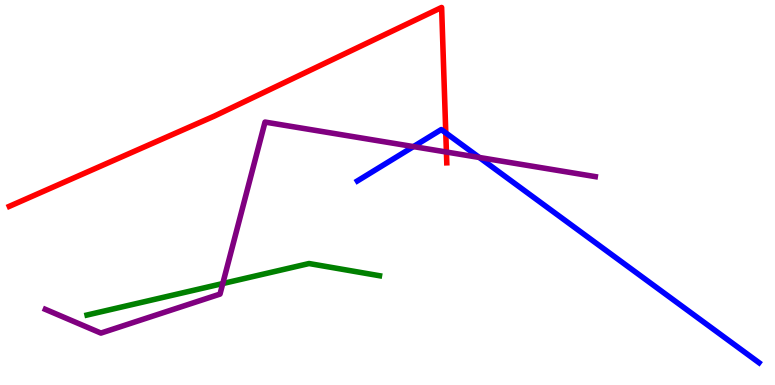[{'lines': ['blue', 'red'], 'intersections': [{'x': 5.75, 'y': 6.55}]}, {'lines': ['green', 'red'], 'intersections': []}, {'lines': ['purple', 'red'], 'intersections': [{'x': 5.76, 'y': 6.05}]}, {'lines': ['blue', 'green'], 'intersections': []}, {'lines': ['blue', 'purple'], 'intersections': [{'x': 5.34, 'y': 6.19}, {'x': 6.18, 'y': 5.91}]}, {'lines': ['green', 'purple'], 'intersections': [{'x': 2.87, 'y': 2.64}]}]